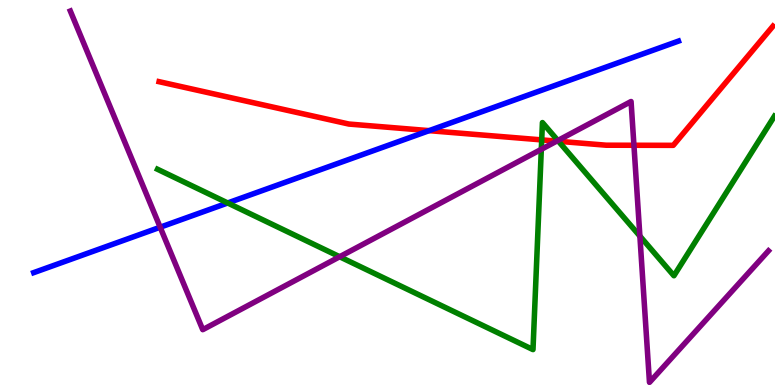[{'lines': ['blue', 'red'], 'intersections': [{'x': 5.54, 'y': 6.61}]}, {'lines': ['green', 'red'], 'intersections': [{'x': 6.99, 'y': 6.37}, {'x': 7.21, 'y': 6.33}]}, {'lines': ['purple', 'red'], 'intersections': [{'x': 7.18, 'y': 6.33}, {'x': 8.18, 'y': 6.23}]}, {'lines': ['blue', 'green'], 'intersections': [{'x': 2.94, 'y': 4.73}]}, {'lines': ['blue', 'purple'], 'intersections': [{'x': 2.07, 'y': 4.1}]}, {'lines': ['green', 'purple'], 'intersections': [{'x': 4.38, 'y': 3.33}, {'x': 6.98, 'y': 6.12}, {'x': 7.2, 'y': 6.35}, {'x': 8.26, 'y': 3.87}]}]